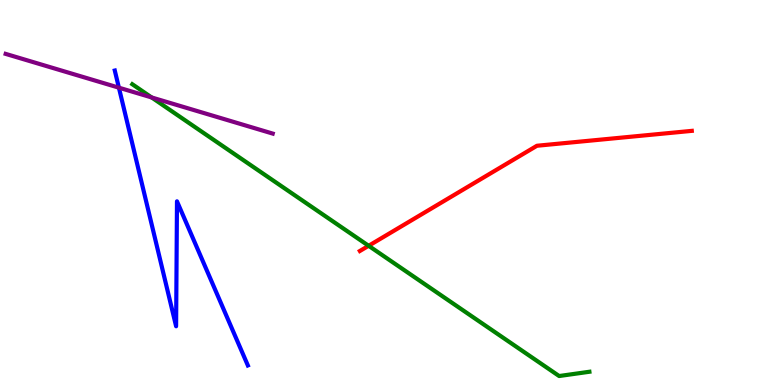[{'lines': ['blue', 'red'], 'intersections': []}, {'lines': ['green', 'red'], 'intersections': [{'x': 4.76, 'y': 3.62}]}, {'lines': ['purple', 'red'], 'intersections': []}, {'lines': ['blue', 'green'], 'intersections': []}, {'lines': ['blue', 'purple'], 'intersections': [{'x': 1.53, 'y': 7.72}]}, {'lines': ['green', 'purple'], 'intersections': [{'x': 1.96, 'y': 7.47}]}]